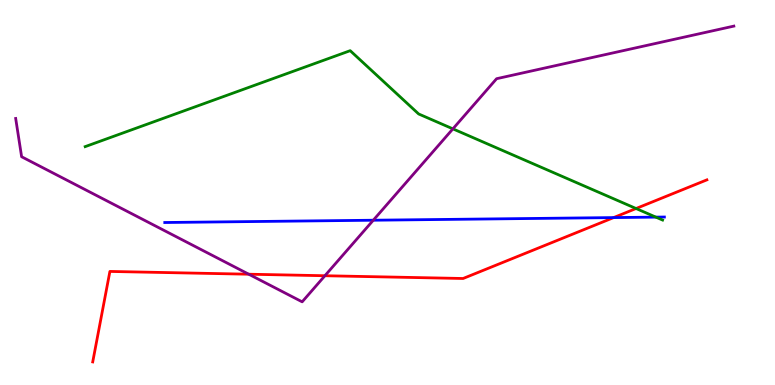[{'lines': ['blue', 'red'], 'intersections': [{'x': 7.92, 'y': 4.35}]}, {'lines': ['green', 'red'], 'intersections': [{'x': 8.21, 'y': 4.58}]}, {'lines': ['purple', 'red'], 'intersections': [{'x': 3.21, 'y': 2.88}, {'x': 4.19, 'y': 2.84}]}, {'lines': ['blue', 'green'], 'intersections': [{'x': 8.46, 'y': 4.36}]}, {'lines': ['blue', 'purple'], 'intersections': [{'x': 4.82, 'y': 4.28}]}, {'lines': ['green', 'purple'], 'intersections': [{'x': 5.84, 'y': 6.65}]}]